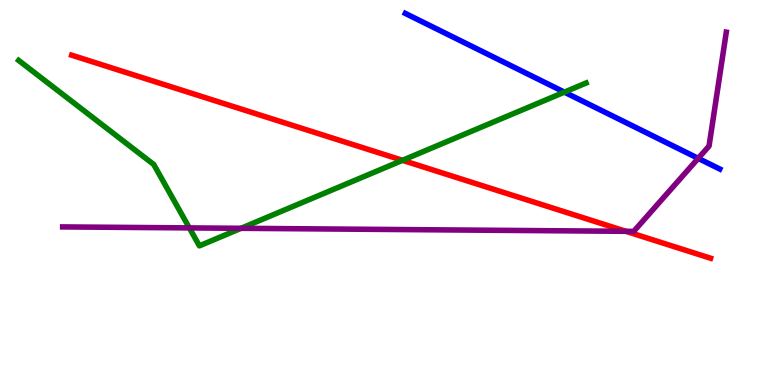[{'lines': ['blue', 'red'], 'intersections': []}, {'lines': ['green', 'red'], 'intersections': [{'x': 5.19, 'y': 5.84}]}, {'lines': ['purple', 'red'], 'intersections': [{'x': 8.08, 'y': 3.99}]}, {'lines': ['blue', 'green'], 'intersections': [{'x': 7.28, 'y': 7.61}]}, {'lines': ['blue', 'purple'], 'intersections': [{'x': 9.01, 'y': 5.89}]}, {'lines': ['green', 'purple'], 'intersections': [{'x': 2.44, 'y': 4.08}, {'x': 3.11, 'y': 4.07}]}]